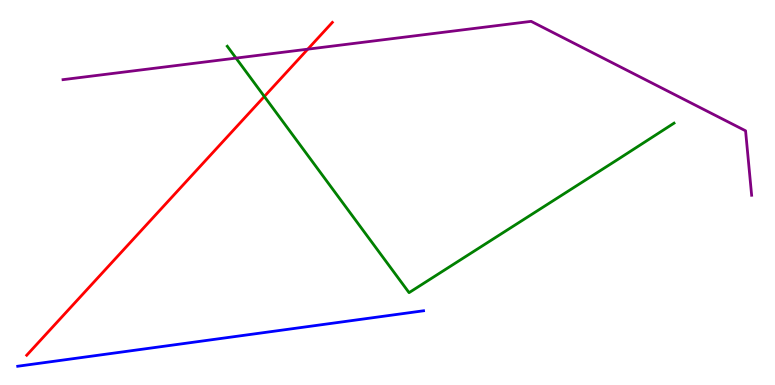[{'lines': ['blue', 'red'], 'intersections': []}, {'lines': ['green', 'red'], 'intersections': [{'x': 3.41, 'y': 7.49}]}, {'lines': ['purple', 'red'], 'intersections': [{'x': 3.97, 'y': 8.72}]}, {'lines': ['blue', 'green'], 'intersections': []}, {'lines': ['blue', 'purple'], 'intersections': []}, {'lines': ['green', 'purple'], 'intersections': [{'x': 3.05, 'y': 8.49}]}]